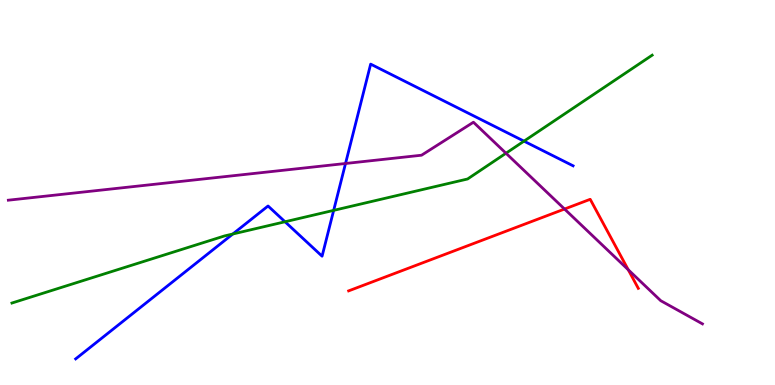[{'lines': ['blue', 'red'], 'intersections': []}, {'lines': ['green', 'red'], 'intersections': []}, {'lines': ['purple', 'red'], 'intersections': [{'x': 7.28, 'y': 4.57}, {'x': 8.11, 'y': 2.99}]}, {'lines': ['blue', 'green'], 'intersections': [{'x': 3.0, 'y': 3.92}, {'x': 3.68, 'y': 4.24}, {'x': 4.31, 'y': 4.54}, {'x': 6.76, 'y': 6.33}]}, {'lines': ['blue', 'purple'], 'intersections': [{'x': 4.46, 'y': 5.75}]}, {'lines': ['green', 'purple'], 'intersections': [{'x': 6.53, 'y': 6.02}]}]